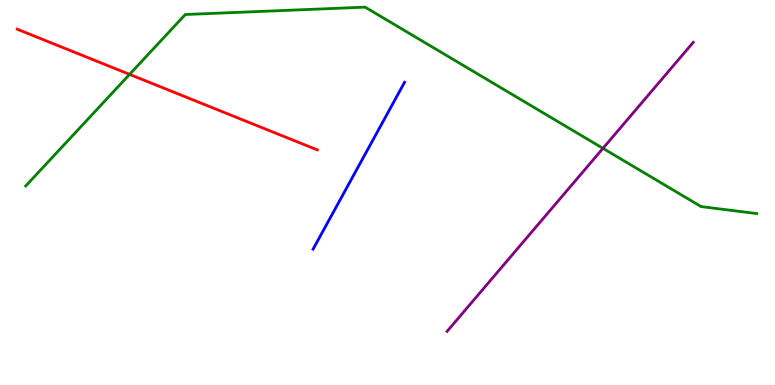[{'lines': ['blue', 'red'], 'intersections': []}, {'lines': ['green', 'red'], 'intersections': [{'x': 1.67, 'y': 8.07}]}, {'lines': ['purple', 'red'], 'intersections': []}, {'lines': ['blue', 'green'], 'intersections': []}, {'lines': ['blue', 'purple'], 'intersections': []}, {'lines': ['green', 'purple'], 'intersections': [{'x': 7.78, 'y': 6.15}]}]